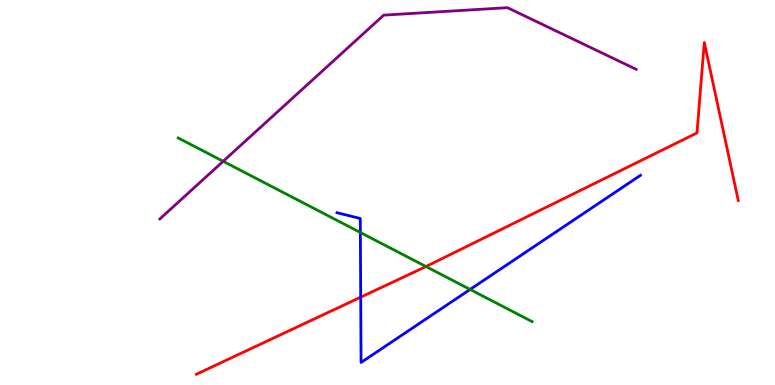[{'lines': ['blue', 'red'], 'intersections': [{'x': 4.65, 'y': 2.28}]}, {'lines': ['green', 'red'], 'intersections': [{'x': 5.5, 'y': 3.08}]}, {'lines': ['purple', 'red'], 'intersections': []}, {'lines': ['blue', 'green'], 'intersections': [{'x': 4.65, 'y': 3.96}, {'x': 6.07, 'y': 2.48}]}, {'lines': ['blue', 'purple'], 'intersections': []}, {'lines': ['green', 'purple'], 'intersections': [{'x': 2.88, 'y': 5.81}]}]